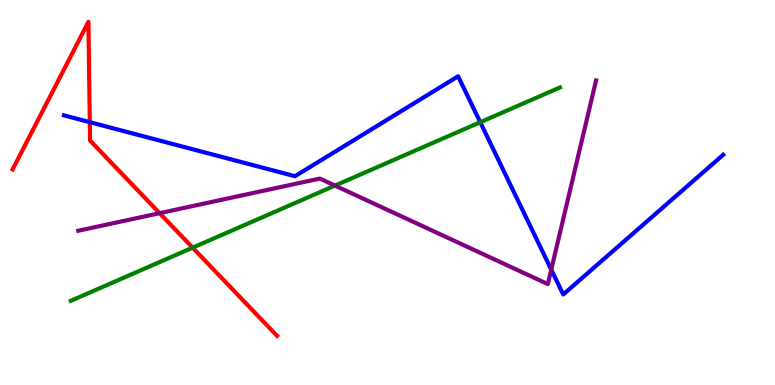[{'lines': ['blue', 'red'], 'intersections': [{'x': 1.16, 'y': 6.83}]}, {'lines': ['green', 'red'], 'intersections': [{'x': 2.49, 'y': 3.57}]}, {'lines': ['purple', 'red'], 'intersections': [{'x': 2.06, 'y': 4.46}]}, {'lines': ['blue', 'green'], 'intersections': [{'x': 6.2, 'y': 6.83}]}, {'lines': ['blue', 'purple'], 'intersections': [{'x': 7.11, 'y': 3.0}]}, {'lines': ['green', 'purple'], 'intersections': [{'x': 4.32, 'y': 5.18}]}]